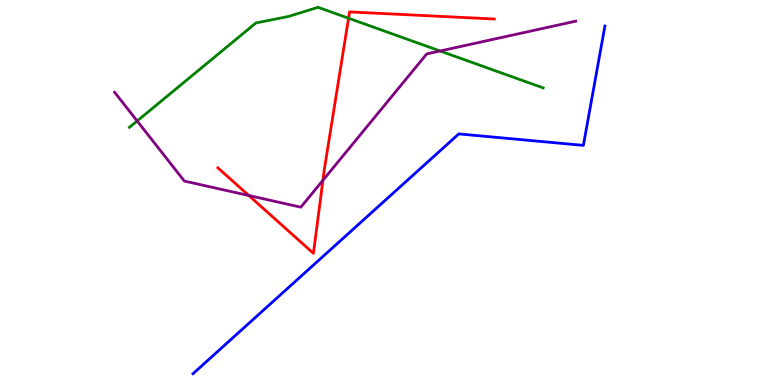[{'lines': ['blue', 'red'], 'intersections': []}, {'lines': ['green', 'red'], 'intersections': [{'x': 4.5, 'y': 9.53}]}, {'lines': ['purple', 'red'], 'intersections': [{'x': 3.21, 'y': 4.92}, {'x': 4.17, 'y': 5.32}]}, {'lines': ['blue', 'green'], 'intersections': []}, {'lines': ['blue', 'purple'], 'intersections': []}, {'lines': ['green', 'purple'], 'intersections': [{'x': 1.77, 'y': 6.86}, {'x': 5.68, 'y': 8.68}]}]